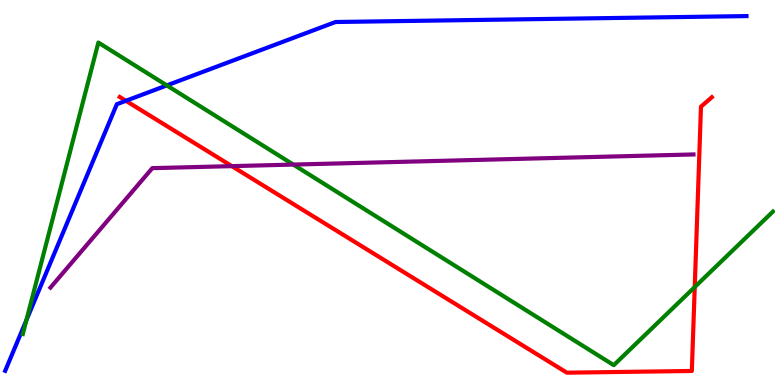[{'lines': ['blue', 'red'], 'intersections': [{'x': 1.62, 'y': 7.38}]}, {'lines': ['green', 'red'], 'intersections': [{'x': 8.96, 'y': 2.54}]}, {'lines': ['purple', 'red'], 'intersections': [{'x': 2.99, 'y': 5.68}]}, {'lines': ['blue', 'green'], 'intersections': [{'x': 0.341, 'y': 1.68}, {'x': 2.15, 'y': 7.78}]}, {'lines': ['blue', 'purple'], 'intersections': []}, {'lines': ['green', 'purple'], 'intersections': [{'x': 3.78, 'y': 5.73}]}]